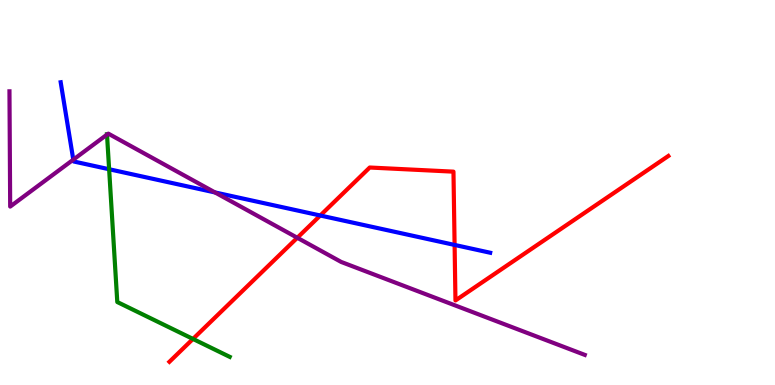[{'lines': ['blue', 'red'], 'intersections': [{'x': 4.13, 'y': 4.4}, {'x': 5.87, 'y': 3.64}]}, {'lines': ['green', 'red'], 'intersections': [{'x': 2.49, 'y': 1.2}]}, {'lines': ['purple', 'red'], 'intersections': [{'x': 3.84, 'y': 3.82}]}, {'lines': ['blue', 'green'], 'intersections': [{'x': 1.41, 'y': 5.6}]}, {'lines': ['blue', 'purple'], 'intersections': [{'x': 0.946, 'y': 5.85}, {'x': 2.77, 'y': 5.0}]}, {'lines': ['green', 'purple'], 'intersections': [{'x': 1.38, 'y': 6.5}]}]